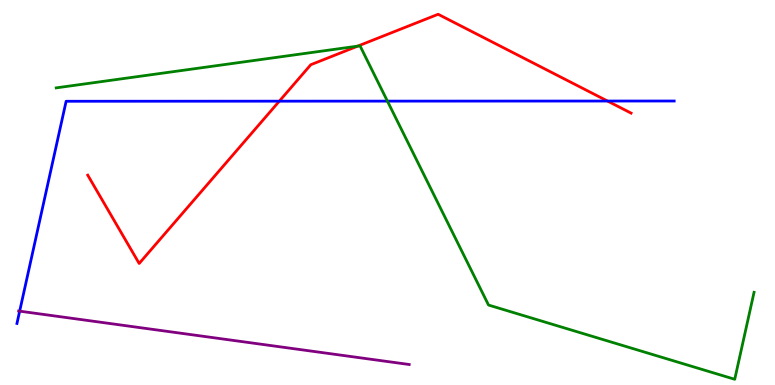[{'lines': ['blue', 'red'], 'intersections': [{'x': 3.6, 'y': 7.37}, {'x': 7.84, 'y': 7.38}]}, {'lines': ['green', 'red'], 'intersections': [{'x': 4.62, 'y': 8.8}]}, {'lines': ['purple', 'red'], 'intersections': []}, {'lines': ['blue', 'green'], 'intersections': [{'x': 5.0, 'y': 7.37}]}, {'lines': ['blue', 'purple'], 'intersections': [{'x': 0.254, 'y': 1.92}]}, {'lines': ['green', 'purple'], 'intersections': []}]